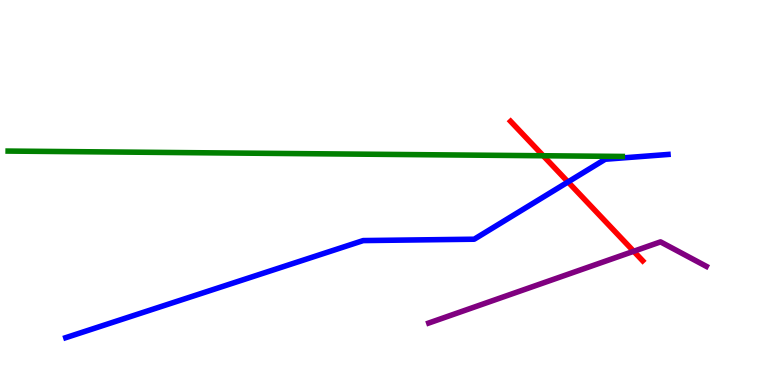[{'lines': ['blue', 'red'], 'intersections': [{'x': 7.33, 'y': 5.27}]}, {'lines': ['green', 'red'], 'intersections': [{'x': 7.01, 'y': 5.95}]}, {'lines': ['purple', 'red'], 'intersections': [{'x': 8.18, 'y': 3.47}]}, {'lines': ['blue', 'green'], 'intersections': []}, {'lines': ['blue', 'purple'], 'intersections': []}, {'lines': ['green', 'purple'], 'intersections': []}]